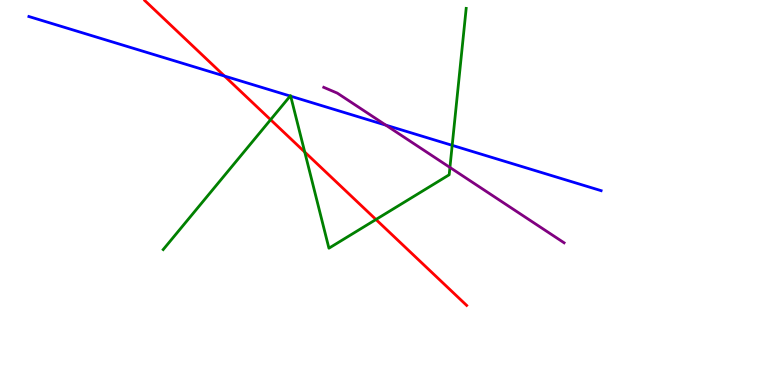[{'lines': ['blue', 'red'], 'intersections': [{'x': 2.9, 'y': 8.02}]}, {'lines': ['green', 'red'], 'intersections': [{'x': 3.49, 'y': 6.89}, {'x': 3.93, 'y': 6.05}, {'x': 4.85, 'y': 4.3}]}, {'lines': ['purple', 'red'], 'intersections': []}, {'lines': ['blue', 'green'], 'intersections': [{'x': 3.74, 'y': 7.51}, {'x': 3.75, 'y': 7.5}, {'x': 5.83, 'y': 6.23}]}, {'lines': ['blue', 'purple'], 'intersections': [{'x': 4.98, 'y': 6.75}]}, {'lines': ['green', 'purple'], 'intersections': [{'x': 5.81, 'y': 5.65}]}]